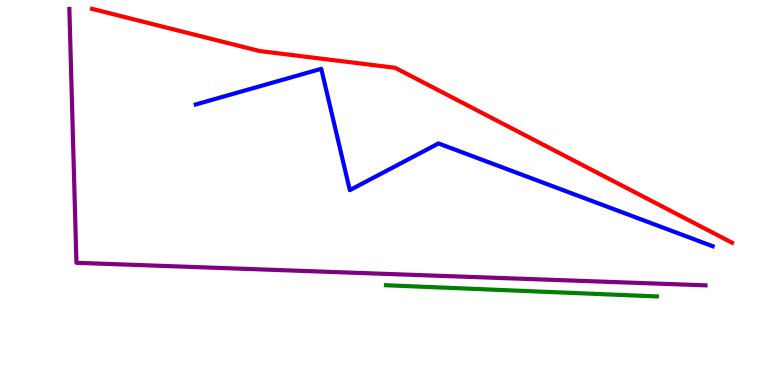[{'lines': ['blue', 'red'], 'intersections': []}, {'lines': ['green', 'red'], 'intersections': []}, {'lines': ['purple', 'red'], 'intersections': []}, {'lines': ['blue', 'green'], 'intersections': []}, {'lines': ['blue', 'purple'], 'intersections': []}, {'lines': ['green', 'purple'], 'intersections': []}]